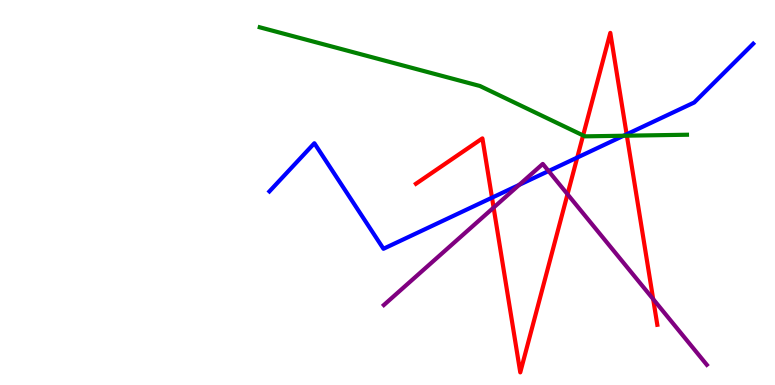[{'lines': ['blue', 'red'], 'intersections': [{'x': 6.35, 'y': 4.87}, {'x': 7.45, 'y': 5.91}, {'x': 8.09, 'y': 6.51}]}, {'lines': ['green', 'red'], 'intersections': [{'x': 7.52, 'y': 6.48}, {'x': 8.09, 'y': 6.48}]}, {'lines': ['purple', 'red'], 'intersections': [{'x': 6.37, 'y': 4.61}, {'x': 7.32, 'y': 4.95}, {'x': 8.43, 'y': 2.23}]}, {'lines': ['blue', 'green'], 'intersections': [{'x': 8.05, 'y': 6.47}]}, {'lines': ['blue', 'purple'], 'intersections': [{'x': 6.7, 'y': 5.2}, {'x': 7.08, 'y': 5.56}]}, {'lines': ['green', 'purple'], 'intersections': []}]